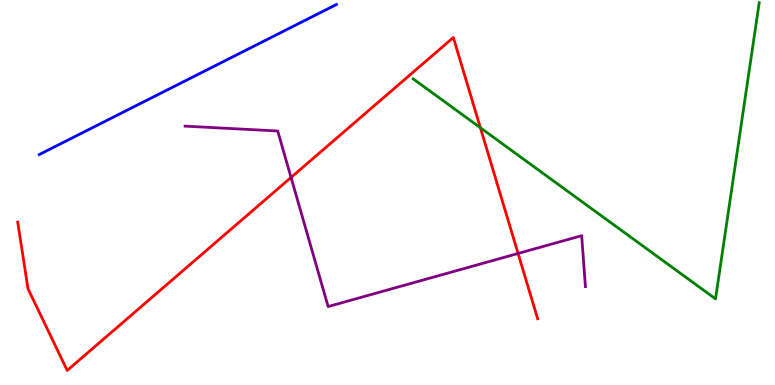[{'lines': ['blue', 'red'], 'intersections': []}, {'lines': ['green', 'red'], 'intersections': [{'x': 6.2, 'y': 6.68}]}, {'lines': ['purple', 'red'], 'intersections': [{'x': 3.76, 'y': 5.39}, {'x': 6.68, 'y': 3.42}]}, {'lines': ['blue', 'green'], 'intersections': []}, {'lines': ['blue', 'purple'], 'intersections': []}, {'lines': ['green', 'purple'], 'intersections': []}]